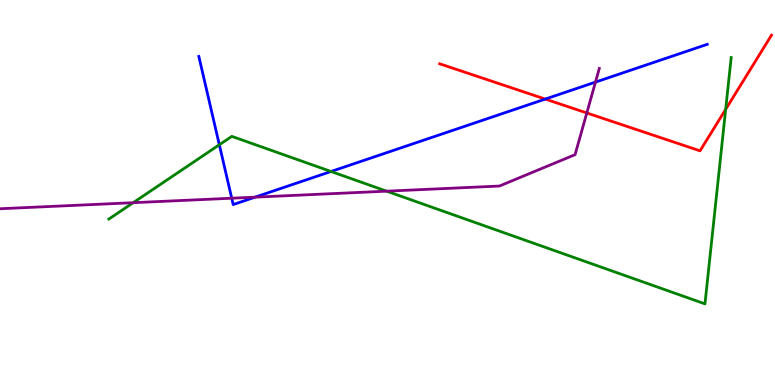[{'lines': ['blue', 'red'], 'intersections': [{'x': 7.04, 'y': 7.43}]}, {'lines': ['green', 'red'], 'intersections': [{'x': 9.36, 'y': 7.16}]}, {'lines': ['purple', 'red'], 'intersections': [{'x': 7.57, 'y': 7.07}]}, {'lines': ['blue', 'green'], 'intersections': [{'x': 2.83, 'y': 6.24}, {'x': 4.27, 'y': 5.55}]}, {'lines': ['blue', 'purple'], 'intersections': [{'x': 2.99, 'y': 4.85}, {'x': 3.29, 'y': 4.88}, {'x': 7.68, 'y': 7.87}]}, {'lines': ['green', 'purple'], 'intersections': [{'x': 1.72, 'y': 4.74}, {'x': 4.99, 'y': 5.03}]}]